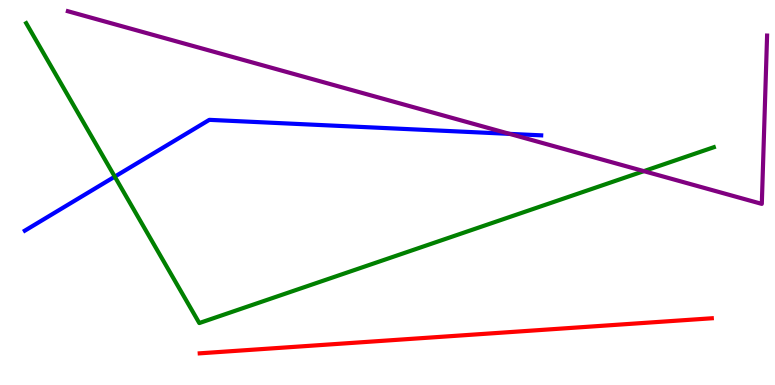[{'lines': ['blue', 'red'], 'intersections': []}, {'lines': ['green', 'red'], 'intersections': []}, {'lines': ['purple', 'red'], 'intersections': []}, {'lines': ['blue', 'green'], 'intersections': [{'x': 1.48, 'y': 5.41}]}, {'lines': ['blue', 'purple'], 'intersections': [{'x': 6.58, 'y': 6.52}]}, {'lines': ['green', 'purple'], 'intersections': [{'x': 8.31, 'y': 5.55}]}]